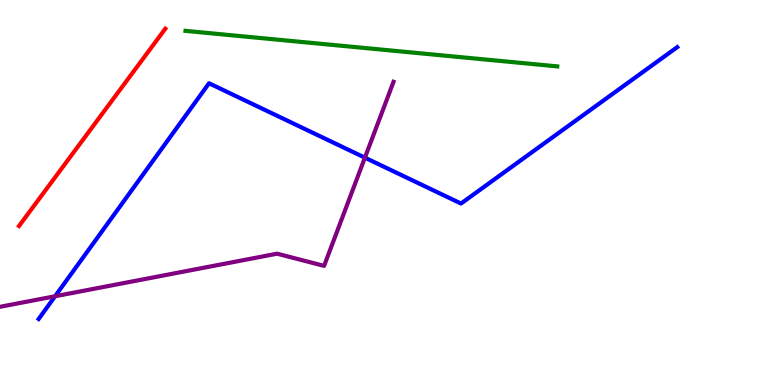[{'lines': ['blue', 'red'], 'intersections': []}, {'lines': ['green', 'red'], 'intersections': []}, {'lines': ['purple', 'red'], 'intersections': []}, {'lines': ['blue', 'green'], 'intersections': []}, {'lines': ['blue', 'purple'], 'intersections': [{'x': 0.711, 'y': 2.31}, {'x': 4.71, 'y': 5.9}]}, {'lines': ['green', 'purple'], 'intersections': []}]